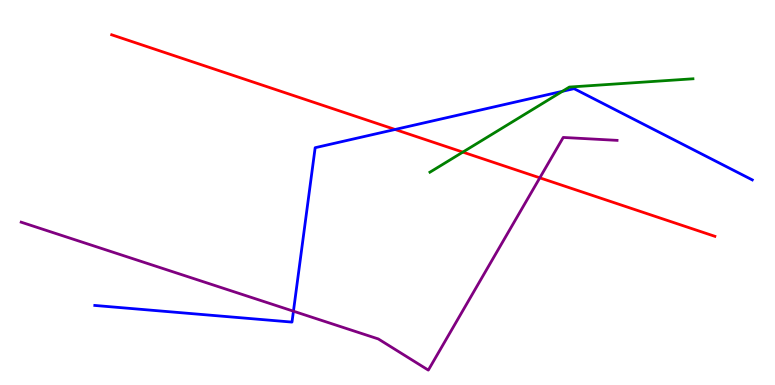[{'lines': ['blue', 'red'], 'intersections': [{'x': 5.1, 'y': 6.64}]}, {'lines': ['green', 'red'], 'intersections': [{'x': 5.97, 'y': 6.05}]}, {'lines': ['purple', 'red'], 'intersections': [{'x': 6.97, 'y': 5.38}]}, {'lines': ['blue', 'green'], 'intersections': [{'x': 7.26, 'y': 7.63}]}, {'lines': ['blue', 'purple'], 'intersections': [{'x': 3.79, 'y': 1.92}]}, {'lines': ['green', 'purple'], 'intersections': []}]